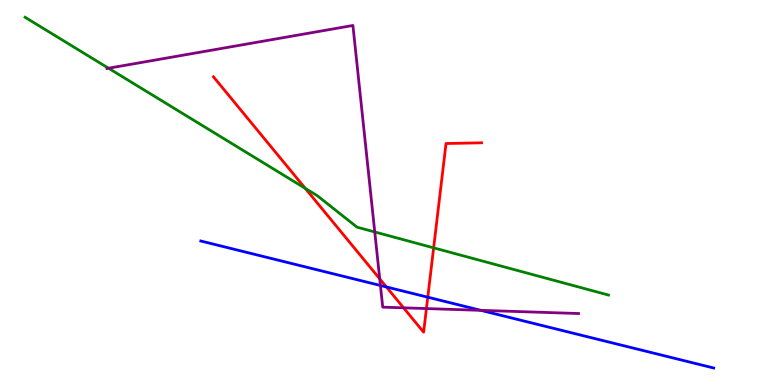[{'lines': ['blue', 'red'], 'intersections': [{'x': 4.99, 'y': 2.55}, {'x': 5.52, 'y': 2.28}]}, {'lines': ['green', 'red'], 'intersections': [{'x': 3.94, 'y': 5.11}, {'x': 5.6, 'y': 3.56}]}, {'lines': ['purple', 'red'], 'intersections': [{'x': 4.9, 'y': 2.76}, {'x': 5.21, 'y': 2.0}, {'x': 5.5, 'y': 1.99}]}, {'lines': ['blue', 'green'], 'intersections': []}, {'lines': ['blue', 'purple'], 'intersections': [{'x': 4.91, 'y': 2.58}, {'x': 6.2, 'y': 1.94}]}, {'lines': ['green', 'purple'], 'intersections': [{'x': 1.4, 'y': 8.23}, {'x': 4.84, 'y': 3.98}]}]